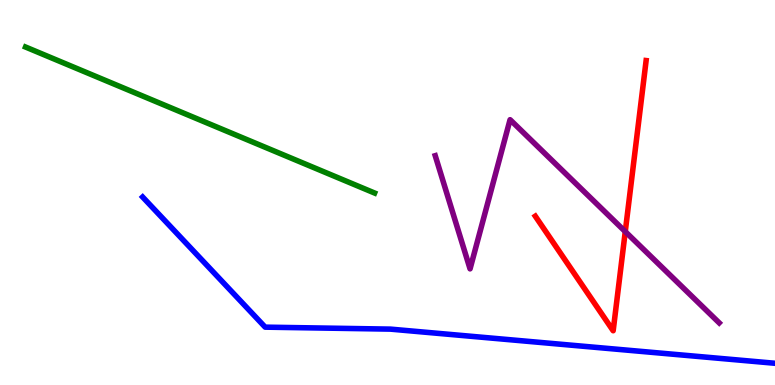[{'lines': ['blue', 'red'], 'intersections': []}, {'lines': ['green', 'red'], 'intersections': []}, {'lines': ['purple', 'red'], 'intersections': [{'x': 8.07, 'y': 3.98}]}, {'lines': ['blue', 'green'], 'intersections': []}, {'lines': ['blue', 'purple'], 'intersections': []}, {'lines': ['green', 'purple'], 'intersections': []}]